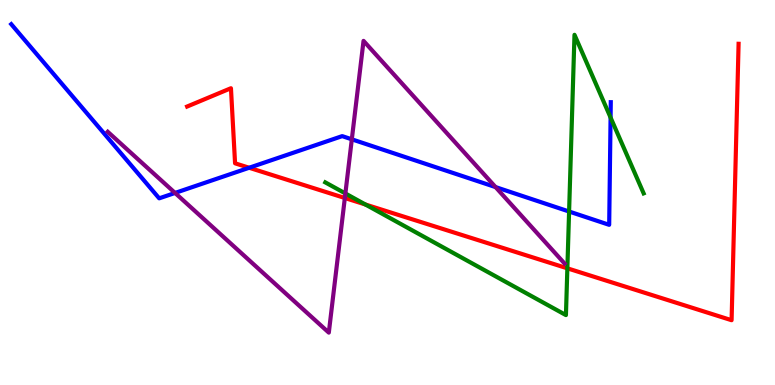[{'lines': ['blue', 'red'], 'intersections': [{'x': 3.21, 'y': 5.64}]}, {'lines': ['green', 'red'], 'intersections': [{'x': 4.71, 'y': 4.69}, {'x': 7.32, 'y': 3.03}]}, {'lines': ['purple', 'red'], 'intersections': [{'x': 4.45, 'y': 4.86}]}, {'lines': ['blue', 'green'], 'intersections': [{'x': 7.34, 'y': 4.51}, {'x': 7.88, 'y': 6.95}]}, {'lines': ['blue', 'purple'], 'intersections': [{'x': 2.26, 'y': 4.99}, {'x': 4.54, 'y': 6.38}, {'x': 6.39, 'y': 5.14}]}, {'lines': ['green', 'purple'], 'intersections': [{'x': 4.46, 'y': 4.98}]}]